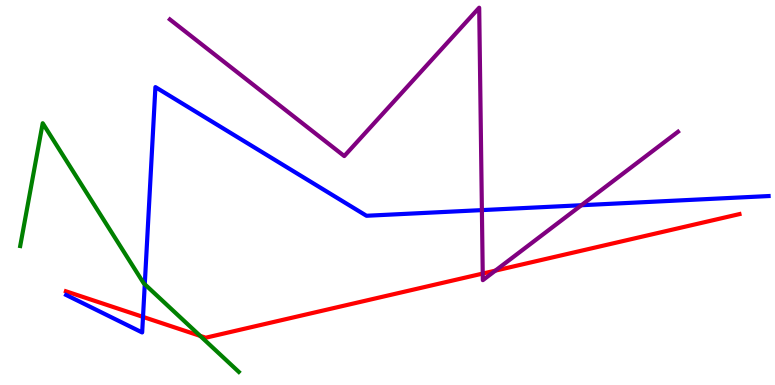[{'lines': ['blue', 'red'], 'intersections': [{'x': 1.85, 'y': 1.77}]}, {'lines': ['green', 'red'], 'intersections': [{'x': 2.58, 'y': 1.28}]}, {'lines': ['purple', 'red'], 'intersections': [{'x': 6.23, 'y': 2.89}, {'x': 6.39, 'y': 2.97}]}, {'lines': ['blue', 'green'], 'intersections': [{'x': 1.87, 'y': 2.62}]}, {'lines': ['blue', 'purple'], 'intersections': [{'x': 6.22, 'y': 4.54}, {'x': 7.5, 'y': 4.67}]}, {'lines': ['green', 'purple'], 'intersections': []}]